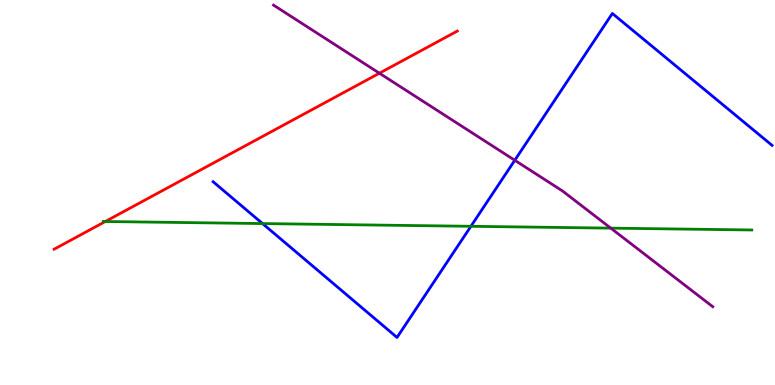[{'lines': ['blue', 'red'], 'intersections': []}, {'lines': ['green', 'red'], 'intersections': [{'x': 1.36, 'y': 4.25}]}, {'lines': ['purple', 'red'], 'intersections': [{'x': 4.9, 'y': 8.1}]}, {'lines': ['blue', 'green'], 'intersections': [{'x': 3.39, 'y': 4.19}, {'x': 6.08, 'y': 4.12}]}, {'lines': ['blue', 'purple'], 'intersections': [{'x': 6.64, 'y': 5.84}]}, {'lines': ['green', 'purple'], 'intersections': [{'x': 7.88, 'y': 4.07}]}]